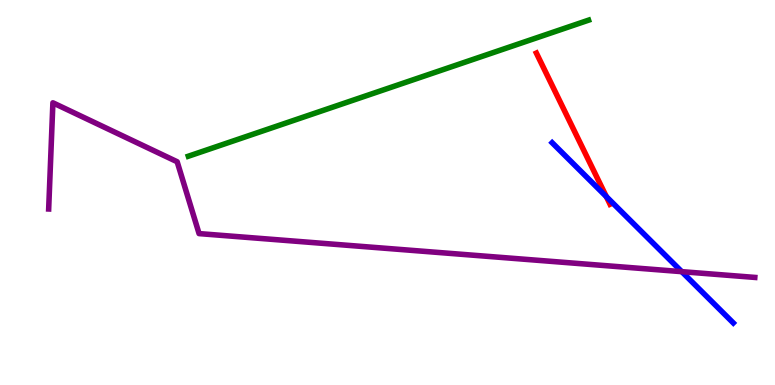[{'lines': ['blue', 'red'], 'intersections': [{'x': 7.82, 'y': 4.89}]}, {'lines': ['green', 'red'], 'intersections': []}, {'lines': ['purple', 'red'], 'intersections': []}, {'lines': ['blue', 'green'], 'intersections': []}, {'lines': ['blue', 'purple'], 'intersections': [{'x': 8.8, 'y': 2.94}]}, {'lines': ['green', 'purple'], 'intersections': []}]